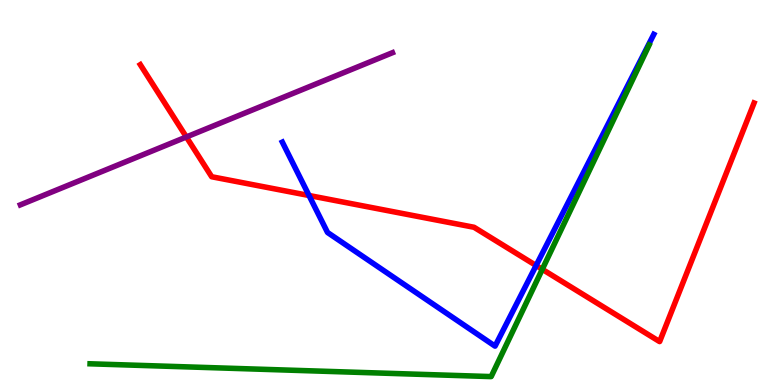[{'lines': ['blue', 'red'], 'intersections': [{'x': 3.99, 'y': 4.92}, {'x': 6.92, 'y': 3.1}]}, {'lines': ['green', 'red'], 'intersections': [{'x': 7.0, 'y': 3.0}]}, {'lines': ['purple', 'red'], 'intersections': [{'x': 2.4, 'y': 6.44}]}, {'lines': ['blue', 'green'], 'intersections': []}, {'lines': ['blue', 'purple'], 'intersections': []}, {'lines': ['green', 'purple'], 'intersections': []}]